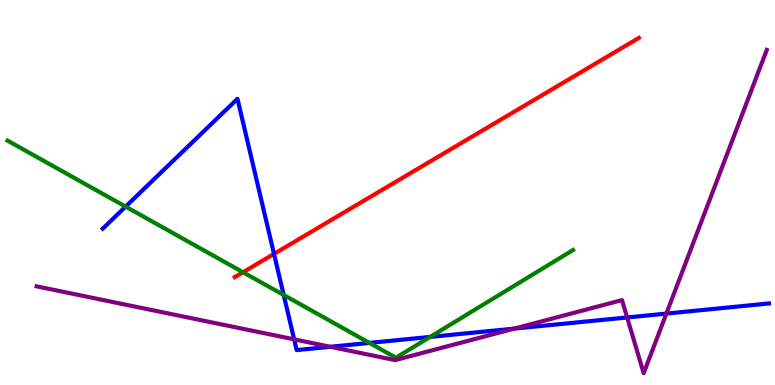[{'lines': ['blue', 'red'], 'intersections': [{'x': 3.54, 'y': 3.41}]}, {'lines': ['green', 'red'], 'intersections': [{'x': 3.14, 'y': 2.93}]}, {'lines': ['purple', 'red'], 'intersections': []}, {'lines': ['blue', 'green'], 'intersections': [{'x': 1.62, 'y': 4.63}, {'x': 3.66, 'y': 2.34}, {'x': 4.77, 'y': 1.09}, {'x': 5.55, 'y': 1.25}]}, {'lines': ['blue', 'purple'], 'intersections': [{'x': 3.8, 'y': 1.19}, {'x': 4.26, 'y': 0.993}, {'x': 6.64, 'y': 1.46}, {'x': 8.09, 'y': 1.75}, {'x': 8.6, 'y': 1.85}]}, {'lines': ['green', 'purple'], 'intersections': []}]